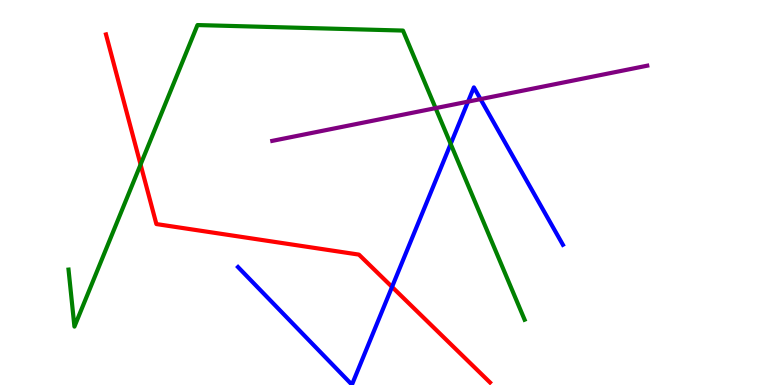[{'lines': ['blue', 'red'], 'intersections': [{'x': 5.06, 'y': 2.55}]}, {'lines': ['green', 'red'], 'intersections': [{'x': 1.81, 'y': 5.73}]}, {'lines': ['purple', 'red'], 'intersections': []}, {'lines': ['blue', 'green'], 'intersections': [{'x': 5.82, 'y': 6.26}]}, {'lines': ['blue', 'purple'], 'intersections': [{'x': 6.04, 'y': 7.36}, {'x': 6.2, 'y': 7.43}]}, {'lines': ['green', 'purple'], 'intersections': [{'x': 5.62, 'y': 7.19}]}]